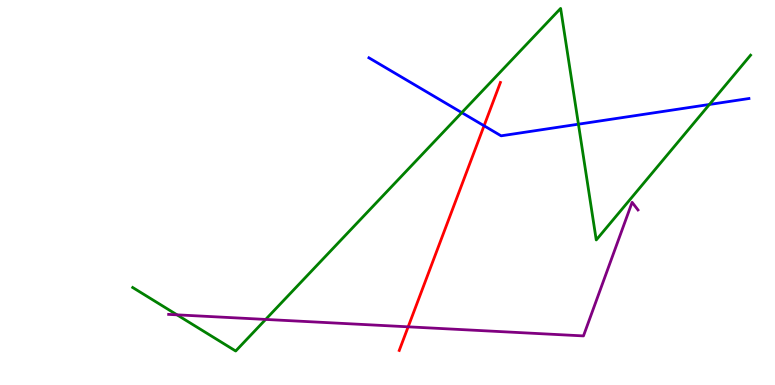[{'lines': ['blue', 'red'], 'intersections': [{'x': 6.25, 'y': 6.73}]}, {'lines': ['green', 'red'], 'intersections': []}, {'lines': ['purple', 'red'], 'intersections': [{'x': 5.27, 'y': 1.51}]}, {'lines': ['blue', 'green'], 'intersections': [{'x': 5.96, 'y': 7.07}, {'x': 7.46, 'y': 6.77}, {'x': 9.15, 'y': 7.29}]}, {'lines': ['blue', 'purple'], 'intersections': []}, {'lines': ['green', 'purple'], 'intersections': [{'x': 2.28, 'y': 1.82}, {'x': 3.43, 'y': 1.7}]}]